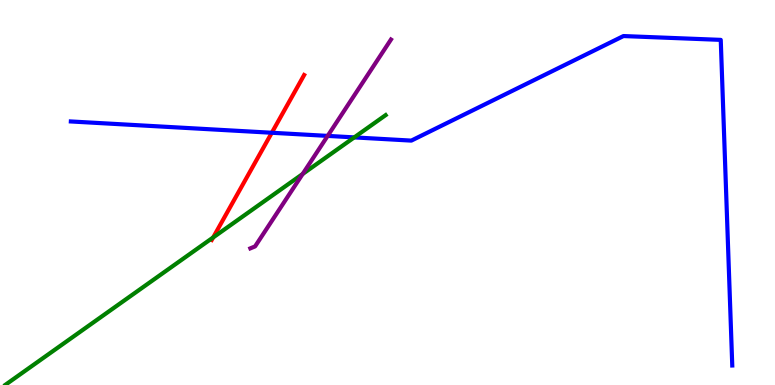[{'lines': ['blue', 'red'], 'intersections': [{'x': 3.51, 'y': 6.55}]}, {'lines': ['green', 'red'], 'intersections': [{'x': 2.75, 'y': 3.83}]}, {'lines': ['purple', 'red'], 'intersections': []}, {'lines': ['blue', 'green'], 'intersections': [{'x': 4.57, 'y': 6.43}]}, {'lines': ['blue', 'purple'], 'intersections': [{'x': 4.23, 'y': 6.47}]}, {'lines': ['green', 'purple'], 'intersections': [{'x': 3.91, 'y': 5.48}]}]